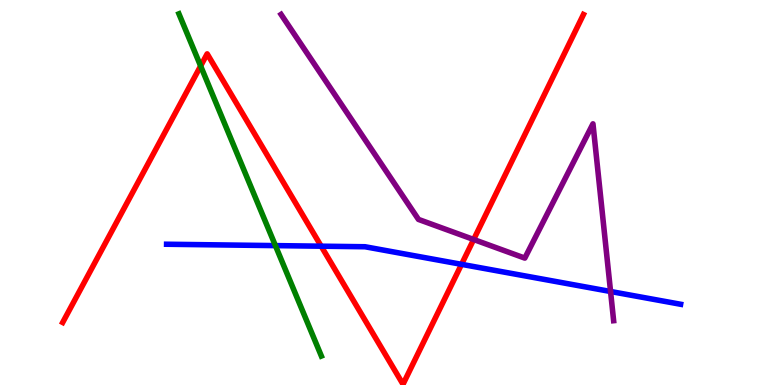[{'lines': ['blue', 'red'], 'intersections': [{'x': 4.14, 'y': 3.61}, {'x': 5.96, 'y': 3.13}]}, {'lines': ['green', 'red'], 'intersections': [{'x': 2.59, 'y': 8.29}]}, {'lines': ['purple', 'red'], 'intersections': [{'x': 6.11, 'y': 3.78}]}, {'lines': ['blue', 'green'], 'intersections': [{'x': 3.55, 'y': 3.62}]}, {'lines': ['blue', 'purple'], 'intersections': [{'x': 7.88, 'y': 2.43}]}, {'lines': ['green', 'purple'], 'intersections': []}]